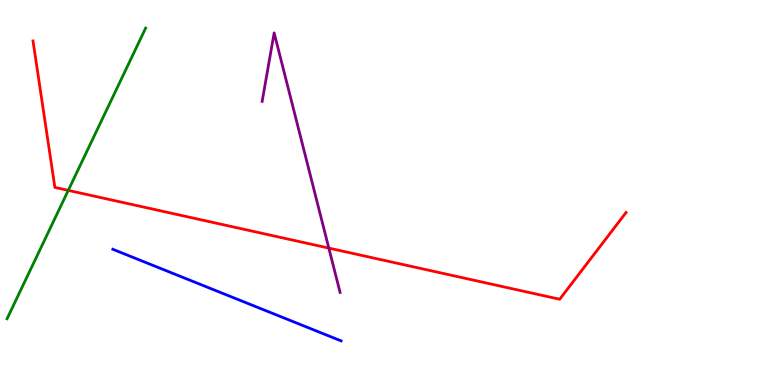[{'lines': ['blue', 'red'], 'intersections': []}, {'lines': ['green', 'red'], 'intersections': [{'x': 0.881, 'y': 5.06}]}, {'lines': ['purple', 'red'], 'intersections': [{'x': 4.24, 'y': 3.56}]}, {'lines': ['blue', 'green'], 'intersections': []}, {'lines': ['blue', 'purple'], 'intersections': []}, {'lines': ['green', 'purple'], 'intersections': []}]